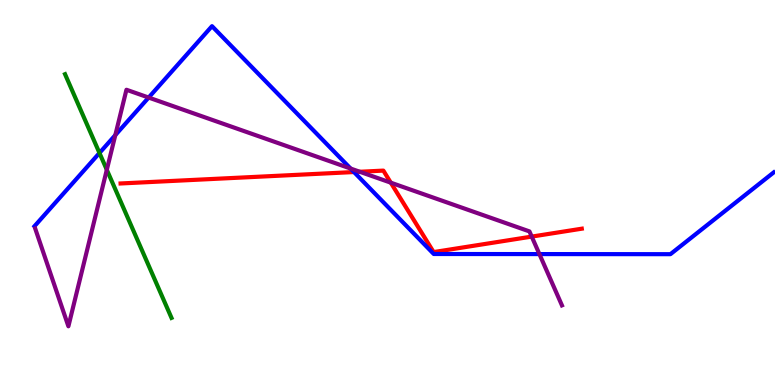[{'lines': ['blue', 'red'], 'intersections': [{'x': 4.57, 'y': 5.53}]}, {'lines': ['green', 'red'], 'intersections': []}, {'lines': ['purple', 'red'], 'intersections': [{'x': 4.64, 'y': 5.54}, {'x': 5.04, 'y': 5.26}, {'x': 6.86, 'y': 3.85}]}, {'lines': ['blue', 'green'], 'intersections': [{'x': 1.28, 'y': 6.03}]}, {'lines': ['blue', 'purple'], 'intersections': [{'x': 1.49, 'y': 6.49}, {'x': 1.92, 'y': 7.47}, {'x': 4.52, 'y': 5.62}, {'x': 6.96, 'y': 3.4}]}, {'lines': ['green', 'purple'], 'intersections': [{'x': 1.38, 'y': 5.59}]}]